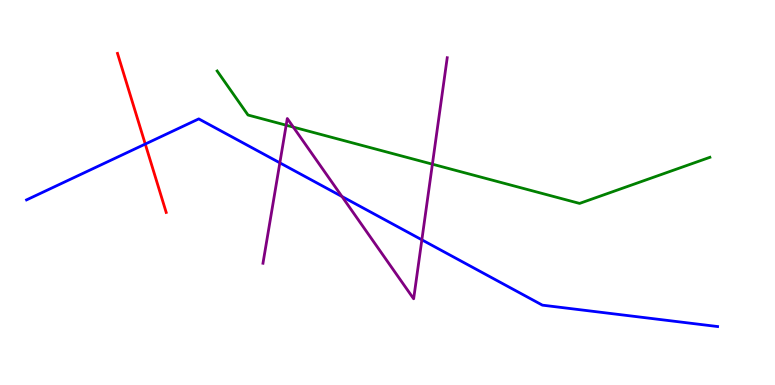[{'lines': ['blue', 'red'], 'intersections': [{'x': 1.87, 'y': 6.26}]}, {'lines': ['green', 'red'], 'intersections': []}, {'lines': ['purple', 'red'], 'intersections': []}, {'lines': ['blue', 'green'], 'intersections': []}, {'lines': ['blue', 'purple'], 'intersections': [{'x': 3.61, 'y': 5.77}, {'x': 4.41, 'y': 4.9}, {'x': 5.44, 'y': 3.77}]}, {'lines': ['green', 'purple'], 'intersections': [{'x': 3.69, 'y': 6.75}, {'x': 3.78, 'y': 6.7}, {'x': 5.58, 'y': 5.74}]}]